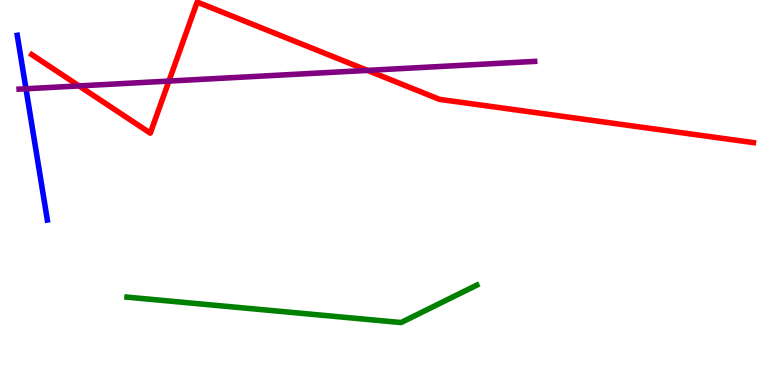[{'lines': ['blue', 'red'], 'intersections': []}, {'lines': ['green', 'red'], 'intersections': []}, {'lines': ['purple', 'red'], 'intersections': [{'x': 1.02, 'y': 7.77}, {'x': 2.18, 'y': 7.89}, {'x': 4.74, 'y': 8.17}]}, {'lines': ['blue', 'green'], 'intersections': []}, {'lines': ['blue', 'purple'], 'intersections': [{'x': 0.335, 'y': 7.69}]}, {'lines': ['green', 'purple'], 'intersections': []}]